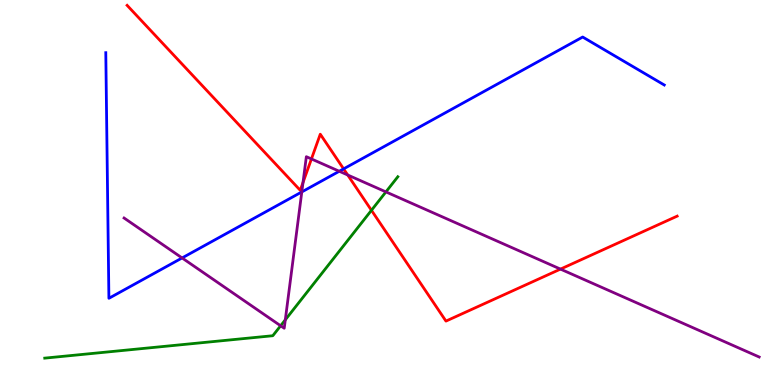[{'lines': ['blue', 'red'], 'intersections': [{'x': 4.43, 'y': 5.61}]}, {'lines': ['green', 'red'], 'intersections': [{'x': 4.79, 'y': 4.54}]}, {'lines': ['purple', 'red'], 'intersections': [{'x': 3.91, 'y': 5.26}, {'x': 4.02, 'y': 5.87}, {'x': 4.49, 'y': 5.45}, {'x': 7.23, 'y': 3.01}]}, {'lines': ['blue', 'green'], 'intersections': []}, {'lines': ['blue', 'purple'], 'intersections': [{'x': 2.35, 'y': 3.3}, {'x': 3.89, 'y': 5.01}, {'x': 4.38, 'y': 5.55}]}, {'lines': ['green', 'purple'], 'intersections': [{'x': 3.62, 'y': 1.54}, {'x': 3.68, 'y': 1.69}, {'x': 4.98, 'y': 5.02}]}]